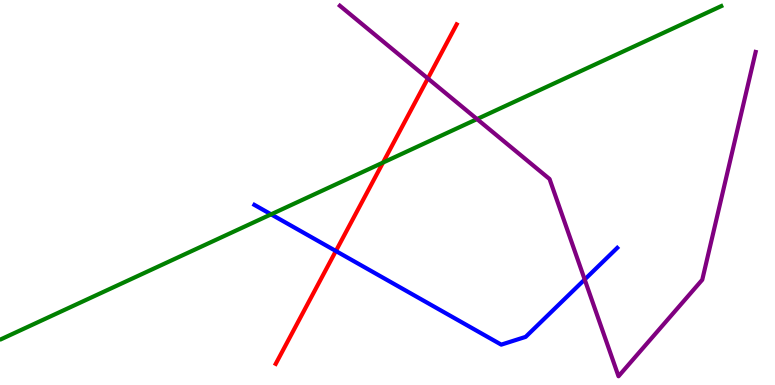[{'lines': ['blue', 'red'], 'intersections': [{'x': 4.33, 'y': 3.48}]}, {'lines': ['green', 'red'], 'intersections': [{'x': 4.94, 'y': 5.78}]}, {'lines': ['purple', 'red'], 'intersections': [{'x': 5.52, 'y': 7.96}]}, {'lines': ['blue', 'green'], 'intersections': [{'x': 3.5, 'y': 4.43}]}, {'lines': ['blue', 'purple'], 'intersections': [{'x': 7.54, 'y': 2.74}]}, {'lines': ['green', 'purple'], 'intersections': [{'x': 6.16, 'y': 6.91}]}]